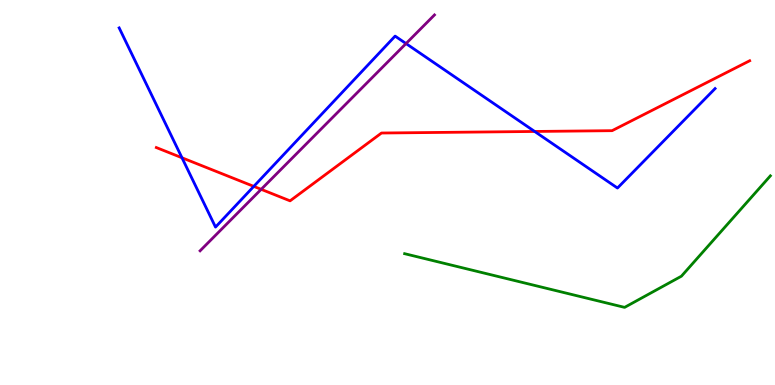[{'lines': ['blue', 'red'], 'intersections': [{'x': 2.35, 'y': 5.9}, {'x': 3.27, 'y': 5.16}, {'x': 6.9, 'y': 6.59}]}, {'lines': ['green', 'red'], 'intersections': []}, {'lines': ['purple', 'red'], 'intersections': [{'x': 3.37, 'y': 5.08}]}, {'lines': ['blue', 'green'], 'intersections': []}, {'lines': ['blue', 'purple'], 'intersections': [{'x': 5.24, 'y': 8.87}]}, {'lines': ['green', 'purple'], 'intersections': []}]